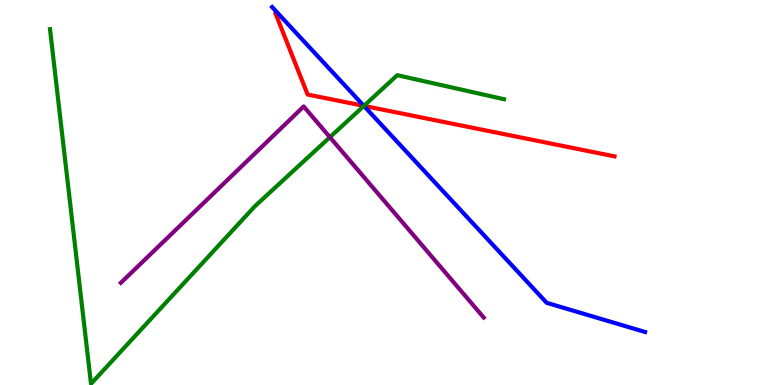[{'lines': ['blue', 'red'], 'intersections': [{'x': 4.69, 'y': 7.25}]}, {'lines': ['green', 'red'], 'intersections': [{'x': 4.7, 'y': 7.25}]}, {'lines': ['purple', 'red'], 'intersections': []}, {'lines': ['blue', 'green'], 'intersections': [{'x': 4.7, 'y': 7.25}]}, {'lines': ['blue', 'purple'], 'intersections': []}, {'lines': ['green', 'purple'], 'intersections': [{'x': 4.26, 'y': 6.44}]}]